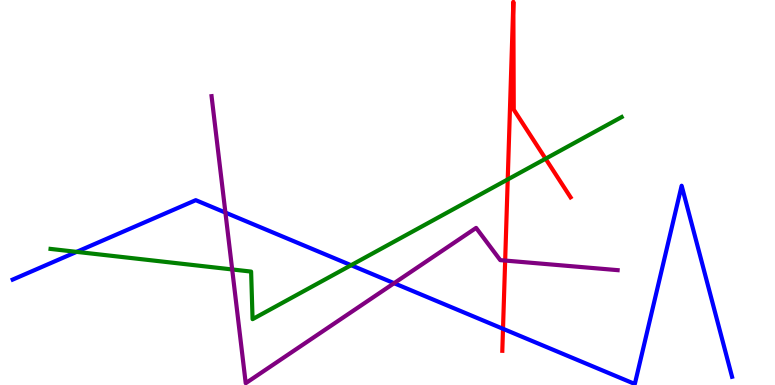[{'lines': ['blue', 'red'], 'intersections': [{'x': 6.49, 'y': 1.46}]}, {'lines': ['green', 'red'], 'intersections': [{'x': 6.55, 'y': 5.34}, {'x': 7.04, 'y': 5.88}]}, {'lines': ['purple', 'red'], 'intersections': [{'x': 6.52, 'y': 3.23}]}, {'lines': ['blue', 'green'], 'intersections': [{'x': 0.988, 'y': 3.46}, {'x': 4.53, 'y': 3.11}]}, {'lines': ['blue', 'purple'], 'intersections': [{'x': 2.91, 'y': 4.48}, {'x': 5.09, 'y': 2.64}]}, {'lines': ['green', 'purple'], 'intersections': [{'x': 3.0, 'y': 3.0}]}]